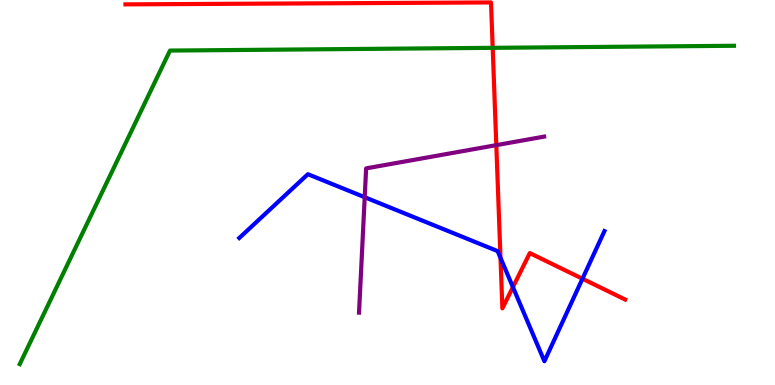[{'lines': ['blue', 'red'], 'intersections': [{'x': 6.46, 'y': 3.3}, {'x': 6.62, 'y': 2.54}, {'x': 7.52, 'y': 2.76}]}, {'lines': ['green', 'red'], 'intersections': [{'x': 6.36, 'y': 8.76}]}, {'lines': ['purple', 'red'], 'intersections': [{'x': 6.4, 'y': 6.23}]}, {'lines': ['blue', 'green'], 'intersections': []}, {'lines': ['blue', 'purple'], 'intersections': [{'x': 4.71, 'y': 4.88}]}, {'lines': ['green', 'purple'], 'intersections': []}]